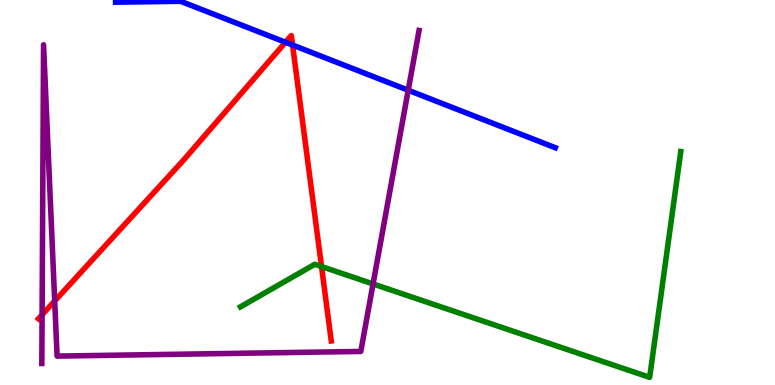[{'lines': ['blue', 'red'], 'intersections': [{'x': 3.68, 'y': 8.9}, {'x': 3.77, 'y': 8.83}]}, {'lines': ['green', 'red'], 'intersections': [{'x': 4.15, 'y': 3.08}]}, {'lines': ['purple', 'red'], 'intersections': [{'x': 0.543, 'y': 1.82}, {'x': 0.706, 'y': 2.18}]}, {'lines': ['blue', 'green'], 'intersections': []}, {'lines': ['blue', 'purple'], 'intersections': [{'x': 5.27, 'y': 7.66}]}, {'lines': ['green', 'purple'], 'intersections': [{'x': 4.81, 'y': 2.63}]}]